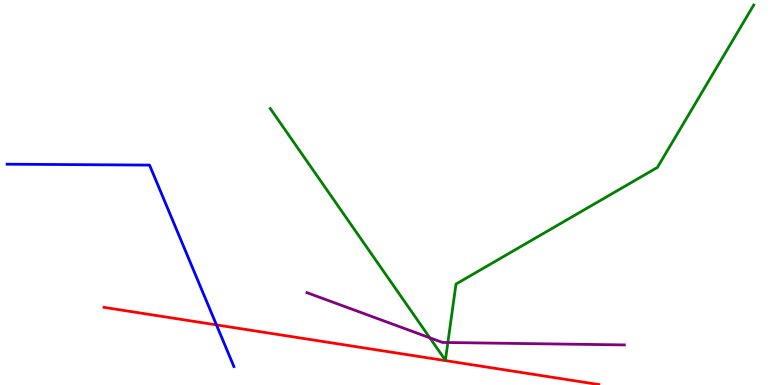[{'lines': ['blue', 'red'], 'intersections': [{'x': 2.79, 'y': 1.56}]}, {'lines': ['green', 'red'], 'intersections': []}, {'lines': ['purple', 'red'], 'intersections': []}, {'lines': ['blue', 'green'], 'intersections': []}, {'lines': ['blue', 'purple'], 'intersections': []}, {'lines': ['green', 'purple'], 'intersections': [{'x': 5.55, 'y': 1.23}, {'x': 5.78, 'y': 1.1}]}]